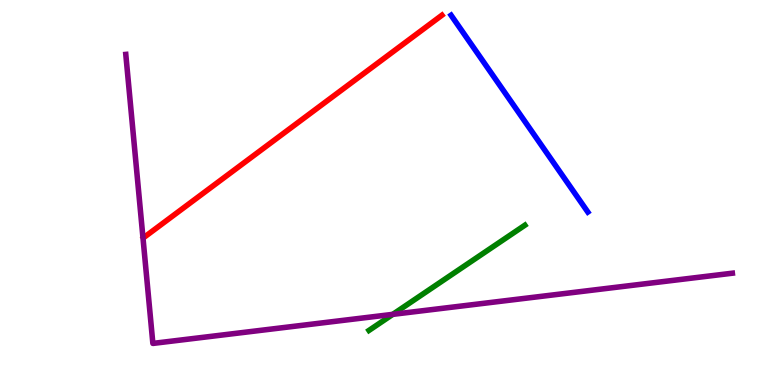[{'lines': ['blue', 'red'], 'intersections': []}, {'lines': ['green', 'red'], 'intersections': []}, {'lines': ['purple', 'red'], 'intersections': []}, {'lines': ['blue', 'green'], 'intersections': []}, {'lines': ['blue', 'purple'], 'intersections': []}, {'lines': ['green', 'purple'], 'intersections': [{'x': 5.07, 'y': 1.84}]}]